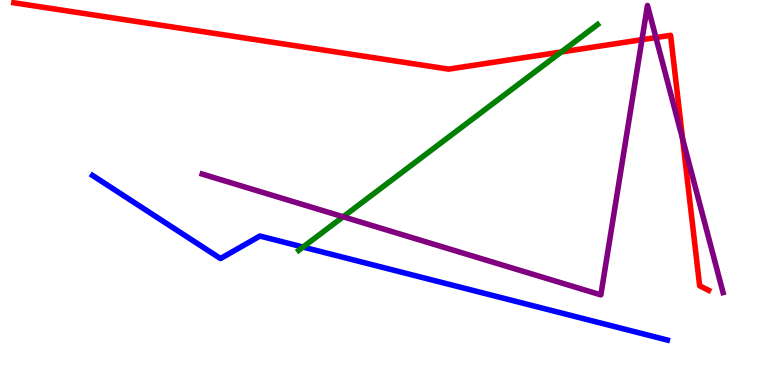[{'lines': ['blue', 'red'], 'intersections': []}, {'lines': ['green', 'red'], 'intersections': [{'x': 7.24, 'y': 8.65}]}, {'lines': ['purple', 'red'], 'intersections': [{'x': 8.28, 'y': 8.97}, {'x': 8.46, 'y': 9.02}, {'x': 8.81, 'y': 6.39}]}, {'lines': ['blue', 'green'], 'intersections': [{'x': 3.91, 'y': 3.58}]}, {'lines': ['blue', 'purple'], 'intersections': []}, {'lines': ['green', 'purple'], 'intersections': [{'x': 4.43, 'y': 4.37}]}]